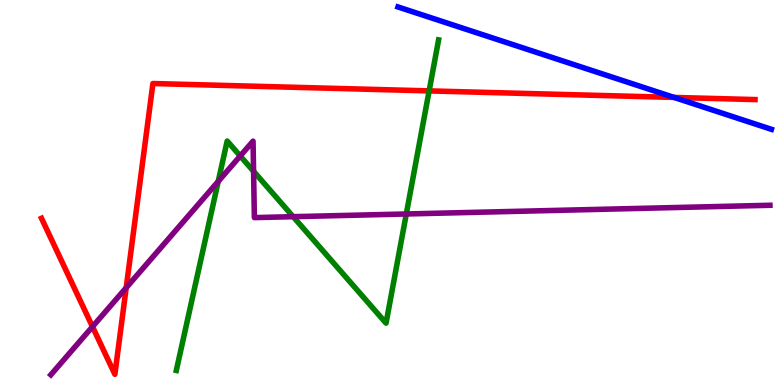[{'lines': ['blue', 'red'], 'intersections': [{'x': 8.7, 'y': 7.47}]}, {'lines': ['green', 'red'], 'intersections': [{'x': 5.54, 'y': 7.64}]}, {'lines': ['purple', 'red'], 'intersections': [{'x': 1.19, 'y': 1.51}, {'x': 1.63, 'y': 2.53}]}, {'lines': ['blue', 'green'], 'intersections': []}, {'lines': ['blue', 'purple'], 'intersections': []}, {'lines': ['green', 'purple'], 'intersections': [{'x': 2.82, 'y': 5.29}, {'x': 3.1, 'y': 5.95}, {'x': 3.27, 'y': 5.55}, {'x': 3.78, 'y': 4.37}, {'x': 5.24, 'y': 4.44}]}]